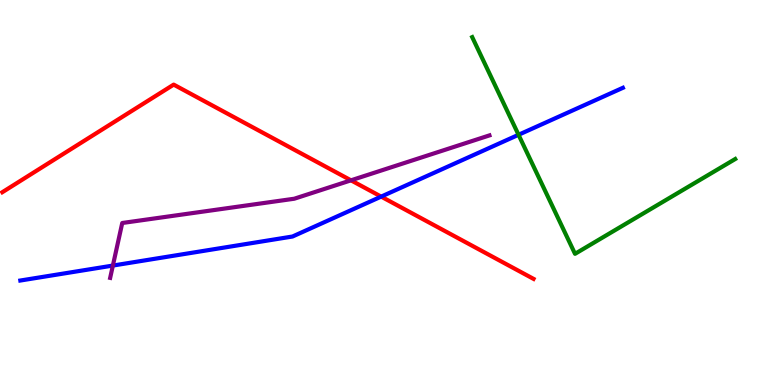[{'lines': ['blue', 'red'], 'intersections': [{'x': 4.92, 'y': 4.89}]}, {'lines': ['green', 'red'], 'intersections': []}, {'lines': ['purple', 'red'], 'intersections': [{'x': 4.53, 'y': 5.32}]}, {'lines': ['blue', 'green'], 'intersections': [{'x': 6.69, 'y': 6.5}]}, {'lines': ['blue', 'purple'], 'intersections': [{'x': 1.46, 'y': 3.1}]}, {'lines': ['green', 'purple'], 'intersections': []}]